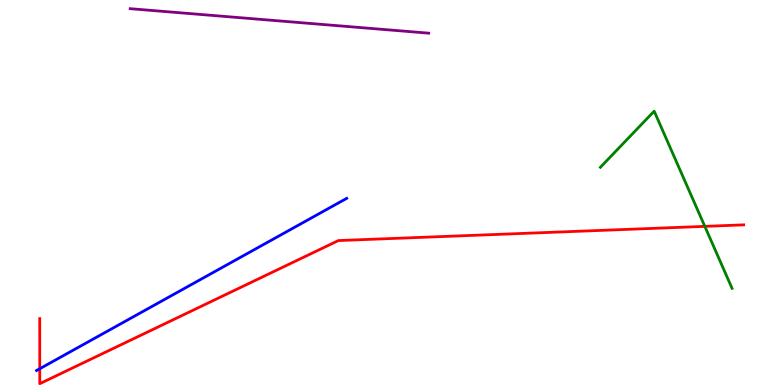[{'lines': ['blue', 'red'], 'intersections': [{'x': 0.513, 'y': 0.422}]}, {'lines': ['green', 'red'], 'intersections': [{'x': 9.09, 'y': 4.12}]}, {'lines': ['purple', 'red'], 'intersections': []}, {'lines': ['blue', 'green'], 'intersections': []}, {'lines': ['blue', 'purple'], 'intersections': []}, {'lines': ['green', 'purple'], 'intersections': []}]